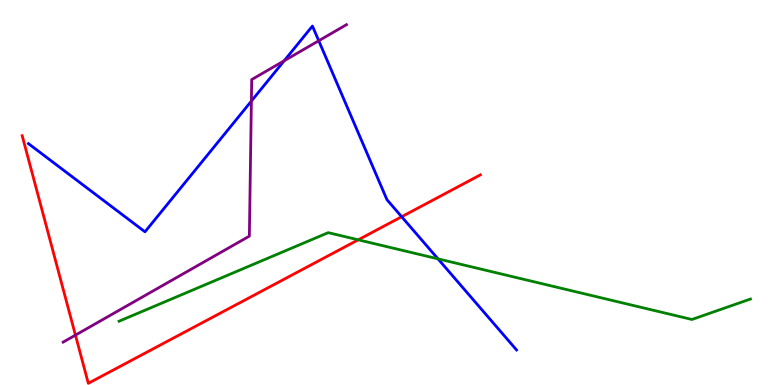[{'lines': ['blue', 'red'], 'intersections': [{'x': 5.18, 'y': 4.37}]}, {'lines': ['green', 'red'], 'intersections': [{'x': 4.62, 'y': 3.77}]}, {'lines': ['purple', 'red'], 'intersections': [{'x': 0.973, 'y': 1.3}]}, {'lines': ['blue', 'green'], 'intersections': [{'x': 5.65, 'y': 3.28}]}, {'lines': ['blue', 'purple'], 'intersections': [{'x': 3.24, 'y': 7.37}, {'x': 3.67, 'y': 8.42}, {'x': 4.11, 'y': 8.94}]}, {'lines': ['green', 'purple'], 'intersections': []}]